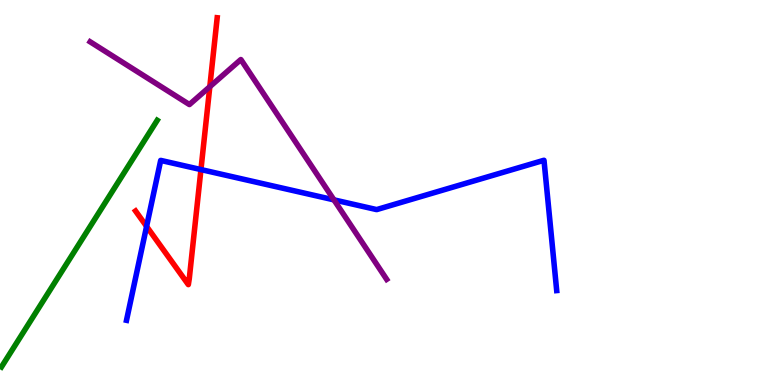[{'lines': ['blue', 'red'], 'intersections': [{'x': 1.89, 'y': 4.12}, {'x': 2.59, 'y': 5.6}]}, {'lines': ['green', 'red'], 'intersections': []}, {'lines': ['purple', 'red'], 'intersections': [{'x': 2.71, 'y': 7.75}]}, {'lines': ['blue', 'green'], 'intersections': []}, {'lines': ['blue', 'purple'], 'intersections': [{'x': 4.31, 'y': 4.81}]}, {'lines': ['green', 'purple'], 'intersections': []}]